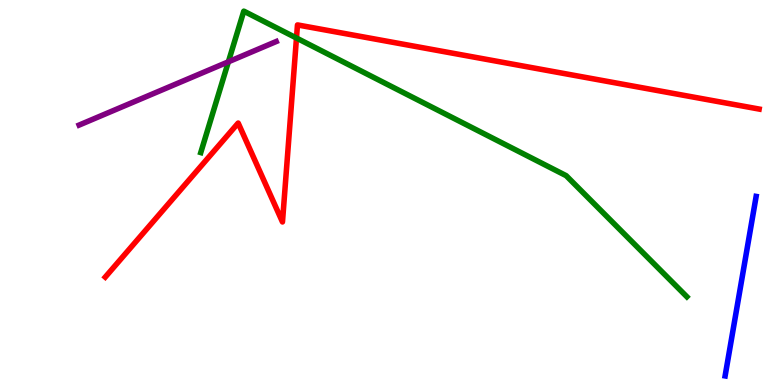[{'lines': ['blue', 'red'], 'intersections': []}, {'lines': ['green', 'red'], 'intersections': [{'x': 3.83, 'y': 9.01}]}, {'lines': ['purple', 'red'], 'intersections': []}, {'lines': ['blue', 'green'], 'intersections': []}, {'lines': ['blue', 'purple'], 'intersections': []}, {'lines': ['green', 'purple'], 'intersections': [{'x': 2.95, 'y': 8.39}]}]